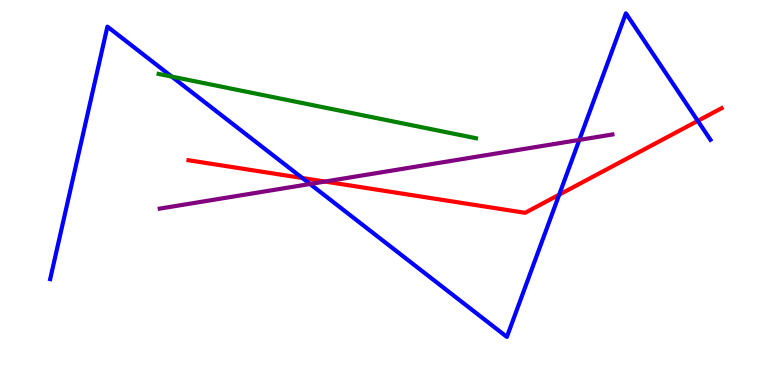[{'lines': ['blue', 'red'], 'intersections': [{'x': 3.9, 'y': 5.38}, {'x': 7.22, 'y': 4.94}, {'x': 9.0, 'y': 6.86}]}, {'lines': ['green', 'red'], 'intersections': []}, {'lines': ['purple', 'red'], 'intersections': [{'x': 4.19, 'y': 5.28}]}, {'lines': ['blue', 'green'], 'intersections': [{'x': 2.22, 'y': 8.01}]}, {'lines': ['blue', 'purple'], 'intersections': [{'x': 4.0, 'y': 5.22}, {'x': 7.48, 'y': 6.37}]}, {'lines': ['green', 'purple'], 'intersections': []}]